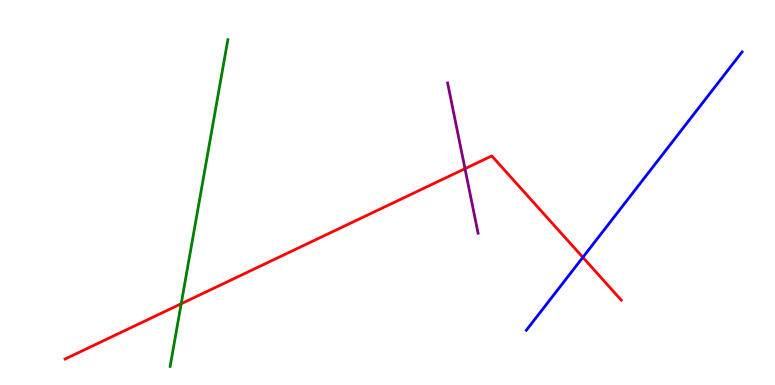[{'lines': ['blue', 'red'], 'intersections': [{'x': 7.52, 'y': 3.32}]}, {'lines': ['green', 'red'], 'intersections': [{'x': 2.34, 'y': 2.11}]}, {'lines': ['purple', 'red'], 'intersections': [{'x': 6.0, 'y': 5.62}]}, {'lines': ['blue', 'green'], 'intersections': []}, {'lines': ['blue', 'purple'], 'intersections': []}, {'lines': ['green', 'purple'], 'intersections': []}]